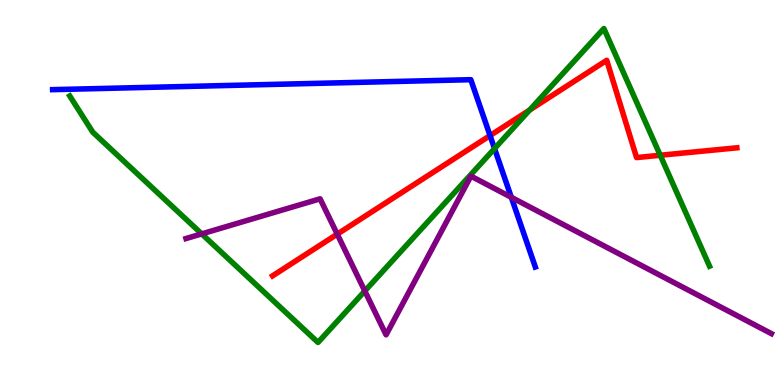[{'lines': ['blue', 'red'], 'intersections': [{'x': 6.32, 'y': 6.48}]}, {'lines': ['green', 'red'], 'intersections': [{'x': 6.83, 'y': 7.14}, {'x': 8.52, 'y': 5.97}]}, {'lines': ['purple', 'red'], 'intersections': [{'x': 4.35, 'y': 3.92}]}, {'lines': ['blue', 'green'], 'intersections': [{'x': 6.38, 'y': 6.14}]}, {'lines': ['blue', 'purple'], 'intersections': [{'x': 6.6, 'y': 4.87}]}, {'lines': ['green', 'purple'], 'intersections': [{'x': 2.6, 'y': 3.92}, {'x': 4.71, 'y': 2.44}]}]